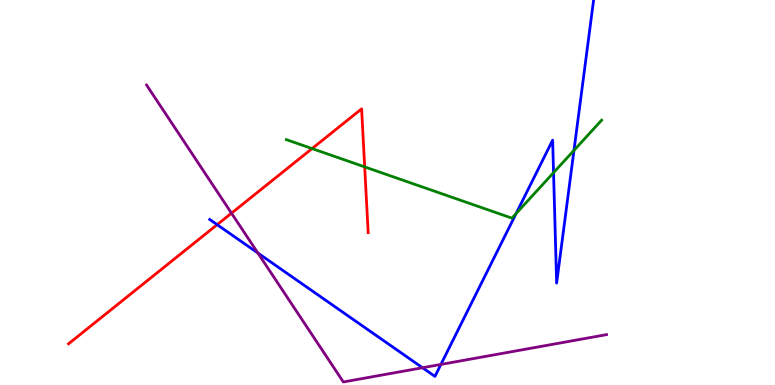[{'lines': ['blue', 'red'], 'intersections': [{'x': 2.8, 'y': 4.16}]}, {'lines': ['green', 'red'], 'intersections': [{'x': 4.03, 'y': 6.14}, {'x': 4.71, 'y': 5.67}]}, {'lines': ['purple', 'red'], 'intersections': [{'x': 2.99, 'y': 4.46}]}, {'lines': ['blue', 'green'], 'intersections': [{'x': 6.66, 'y': 4.45}, {'x': 7.14, 'y': 5.52}, {'x': 7.41, 'y': 6.09}]}, {'lines': ['blue', 'purple'], 'intersections': [{'x': 3.33, 'y': 3.43}, {'x': 5.45, 'y': 0.448}, {'x': 5.69, 'y': 0.534}]}, {'lines': ['green', 'purple'], 'intersections': []}]